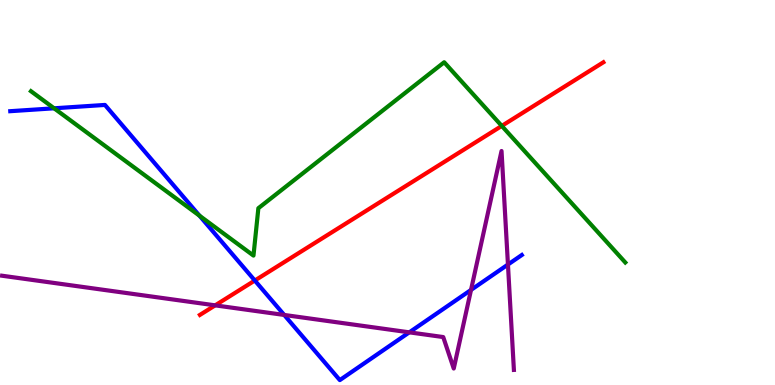[{'lines': ['blue', 'red'], 'intersections': [{'x': 3.29, 'y': 2.71}]}, {'lines': ['green', 'red'], 'intersections': [{'x': 6.47, 'y': 6.73}]}, {'lines': ['purple', 'red'], 'intersections': [{'x': 2.78, 'y': 2.07}]}, {'lines': ['blue', 'green'], 'intersections': [{'x': 0.698, 'y': 7.19}, {'x': 2.57, 'y': 4.4}]}, {'lines': ['blue', 'purple'], 'intersections': [{'x': 3.67, 'y': 1.82}, {'x': 5.28, 'y': 1.37}, {'x': 6.08, 'y': 2.47}, {'x': 6.55, 'y': 3.13}]}, {'lines': ['green', 'purple'], 'intersections': []}]